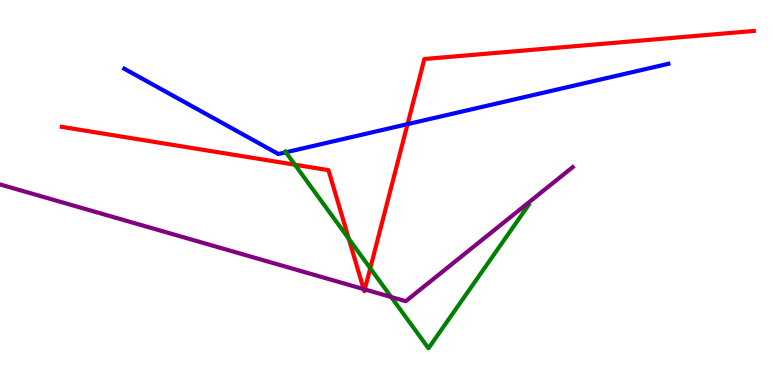[{'lines': ['blue', 'red'], 'intersections': [{'x': 5.26, 'y': 6.78}]}, {'lines': ['green', 'red'], 'intersections': [{'x': 3.81, 'y': 5.72}, {'x': 4.5, 'y': 3.8}, {'x': 4.78, 'y': 3.03}]}, {'lines': ['purple', 'red'], 'intersections': [{'x': 4.69, 'y': 2.49}, {'x': 4.71, 'y': 2.48}]}, {'lines': ['blue', 'green'], 'intersections': [{'x': 3.69, 'y': 6.04}]}, {'lines': ['blue', 'purple'], 'intersections': []}, {'lines': ['green', 'purple'], 'intersections': [{'x': 5.05, 'y': 2.29}]}]